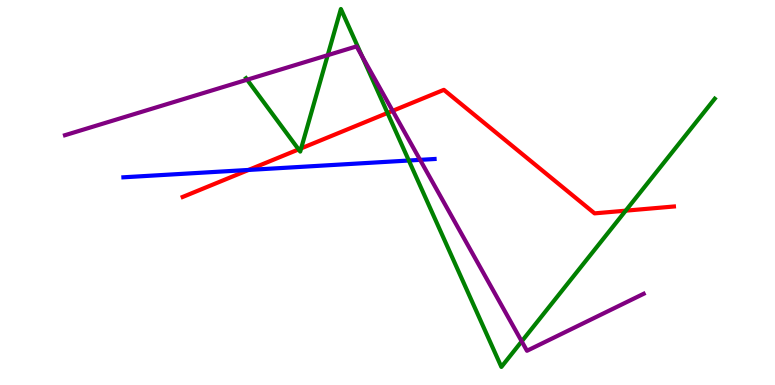[{'lines': ['blue', 'red'], 'intersections': [{'x': 3.21, 'y': 5.59}]}, {'lines': ['green', 'red'], 'intersections': [{'x': 3.85, 'y': 6.12}, {'x': 3.89, 'y': 6.15}, {'x': 5.0, 'y': 7.07}, {'x': 8.07, 'y': 4.53}]}, {'lines': ['purple', 'red'], 'intersections': [{'x': 5.07, 'y': 7.12}]}, {'lines': ['blue', 'green'], 'intersections': [{'x': 5.28, 'y': 5.83}]}, {'lines': ['blue', 'purple'], 'intersections': [{'x': 5.42, 'y': 5.85}]}, {'lines': ['green', 'purple'], 'intersections': [{'x': 3.19, 'y': 7.93}, {'x': 4.23, 'y': 8.57}, {'x': 4.67, 'y': 8.54}, {'x': 6.73, 'y': 1.13}]}]